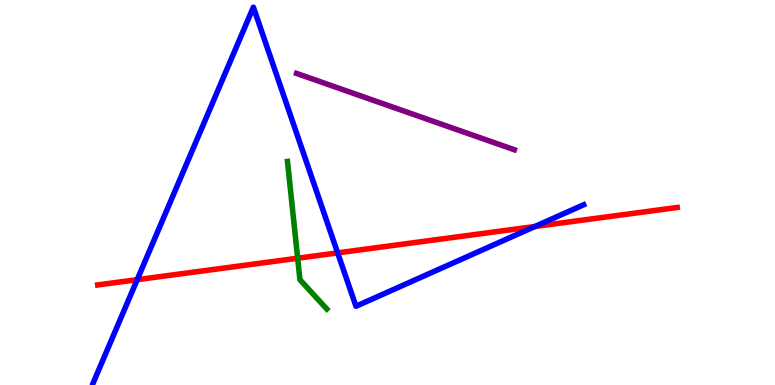[{'lines': ['blue', 'red'], 'intersections': [{'x': 1.77, 'y': 2.74}, {'x': 4.36, 'y': 3.43}, {'x': 6.9, 'y': 4.12}]}, {'lines': ['green', 'red'], 'intersections': [{'x': 3.84, 'y': 3.29}]}, {'lines': ['purple', 'red'], 'intersections': []}, {'lines': ['blue', 'green'], 'intersections': []}, {'lines': ['blue', 'purple'], 'intersections': []}, {'lines': ['green', 'purple'], 'intersections': []}]